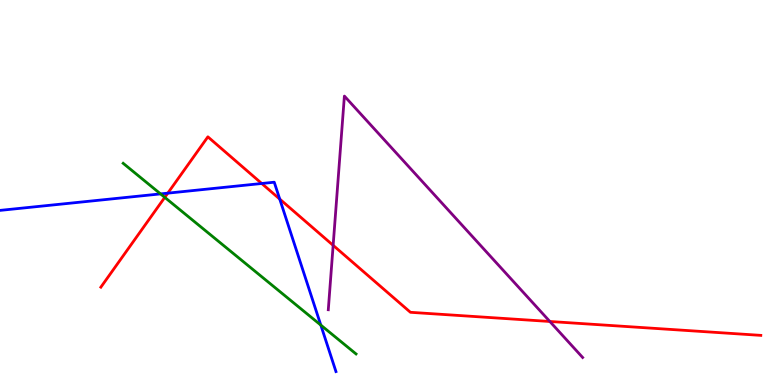[{'lines': ['blue', 'red'], 'intersections': [{'x': 2.16, 'y': 4.98}, {'x': 3.38, 'y': 5.23}, {'x': 3.61, 'y': 4.83}]}, {'lines': ['green', 'red'], 'intersections': [{'x': 2.13, 'y': 4.87}]}, {'lines': ['purple', 'red'], 'intersections': [{'x': 4.3, 'y': 3.63}, {'x': 7.09, 'y': 1.65}]}, {'lines': ['blue', 'green'], 'intersections': [{'x': 2.07, 'y': 4.96}, {'x': 4.14, 'y': 1.56}]}, {'lines': ['blue', 'purple'], 'intersections': []}, {'lines': ['green', 'purple'], 'intersections': []}]